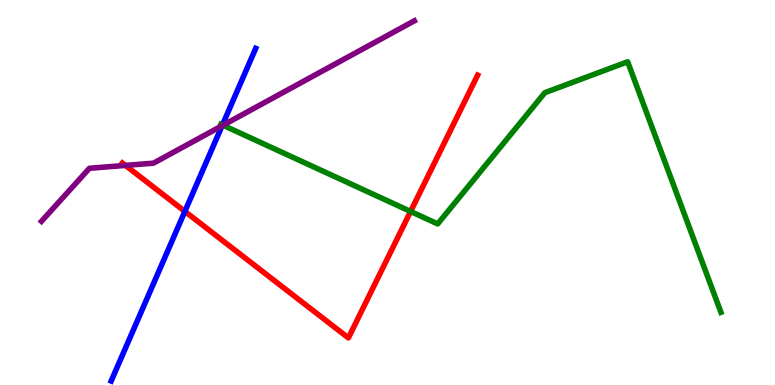[{'lines': ['blue', 'red'], 'intersections': [{'x': 2.39, 'y': 4.51}]}, {'lines': ['green', 'red'], 'intersections': [{'x': 5.3, 'y': 4.51}]}, {'lines': ['purple', 'red'], 'intersections': [{'x': 1.62, 'y': 5.7}]}, {'lines': ['blue', 'green'], 'intersections': [{'x': 2.87, 'y': 6.75}]}, {'lines': ['blue', 'purple'], 'intersections': [{'x': 2.87, 'y': 6.73}]}, {'lines': ['green', 'purple'], 'intersections': [{'x': 2.88, 'y': 6.75}]}]